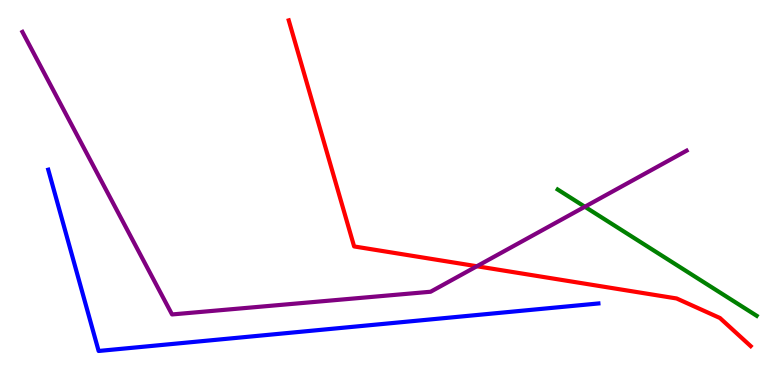[{'lines': ['blue', 'red'], 'intersections': []}, {'lines': ['green', 'red'], 'intersections': []}, {'lines': ['purple', 'red'], 'intersections': [{'x': 6.15, 'y': 3.08}]}, {'lines': ['blue', 'green'], 'intersections': []}, {'lines': ['blue', 'purple'], 'intersections': []}, {'lines': ['green', 'purple'], 'intersections': [{'x': 7.55, 'y': 4.63}]}]